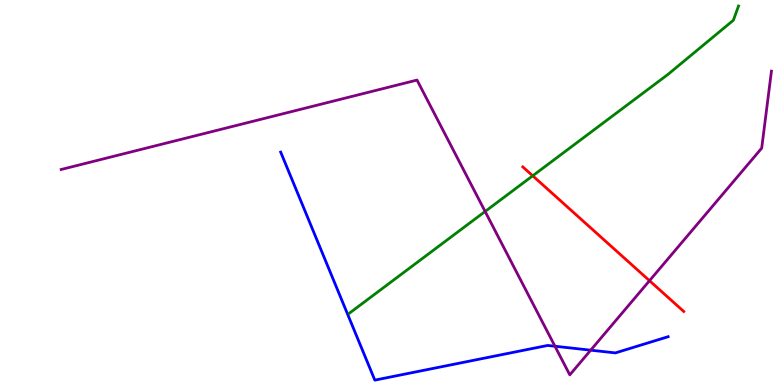[{'lines': ['blue', 'red'], 'intersections': []}, {'lines': ['green', 'red'], 'intersections': [{'x': 6.87, 'y': 5.43}]}, {'lines': ['purple', 'red'], 'intersections': [{'x': 8.38, 'y': 2.71}]}, {'lines': ['blue', 'green'], 'intersections': []}, {'lines': ['blue', 'purple'], 'intersections': [{'x': 7.16, 'y': 1.01}, {'x': 7.62, 'y': 0.904}]}, {'lines': ['green', 'purple'], 'intersections': [{'x': 6.26, 'y': 4.51}]}]